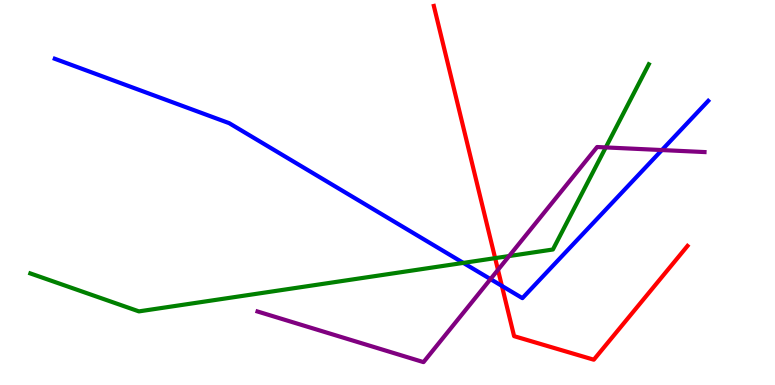[{'lines': ['blue', 'red'], 'intersections': [{'x': 6.48, 'y': 2.57}]}, {'lines': ['green', 'red'], 'intersections': [{'x': 6.39, 'y': 3.3}]}, {'lines': ['purple', 'red'], 'intersections': [{'x': 6.43, 'y': 2.99}]}, {'lines': ['blue', 'green'], 'intersections': [{'x': 5.98, 'y': 3.17}]}, {'lines': ['blue', 'purple'], 'intersections': [{'x': 6.33, 'y': 2.75}, {'x': 8.54, 'y': 6.1}]}, {'lines': ['green', 'purple'], 'intersections': [{'x': 6.57, 'y': 3.35}, {'x': 7.82, 'y': 6.17}]}]